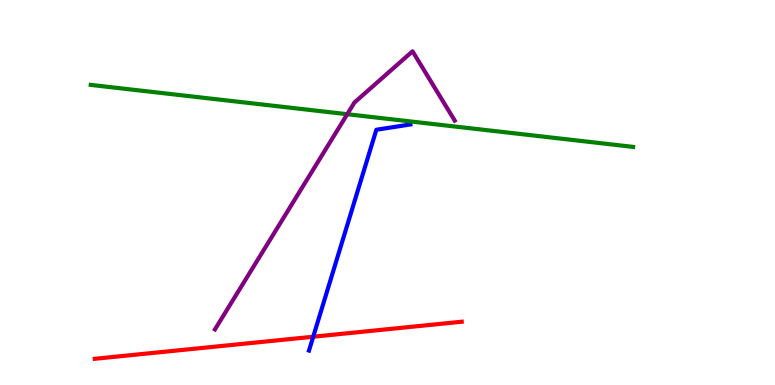[{'lines': ['blue', 'red'], 'intersections': [{'x': 4.04, 'y': 1.25}]}, {'lines': ['green', 'red'], 'intersections': []}, {'lines': ['purple', 'red'], 'intersections': []}, {'lines': ['blue', 'green'], 'intersections': []}, {'lines': ['blue', 'purple'], 'intersections': []}, {'lines': ['green', 'purple'], 'intersections': [{'x': 4.48, 'y': 7.03}]}]